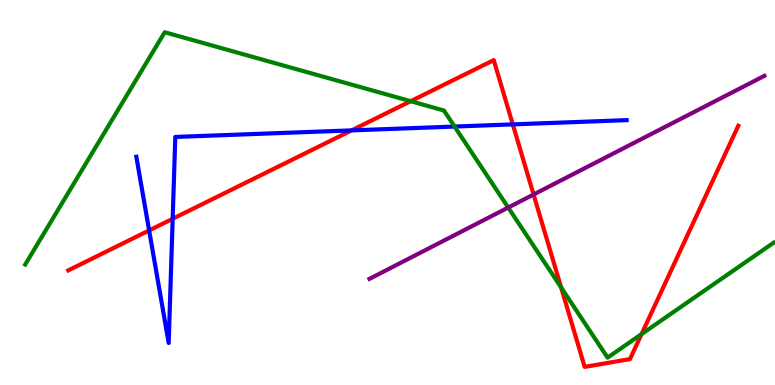[{'lines': ['blue', 'red'], 'intersections': [{'x': 1.92, 'y': 4.01}, {'x': 2.23, 'y': 4.32}, {'x': 4.54, 'y': 6.61}, {'x': 6.62, 'y': 6.77}]}, {'lines': ['green', 'red'], 'intersections': [{'x': 5.3, 'y': 7.37}, {'x': 7.24, 'y': 2.53}, {'x': 8.28, 'y': 1.32}]}, {'lines': ['purple', 'red'], 'intersections': [{'x': 6.88, 'y': 4.95}]}, {'lines': ['blue', 'green'], 'intersections': [{'x': 5.87, 'y': 6.71}]}, {'lines': ['blue', 'purple'], 'intersections': []}, {'lines': ['green', 'purple'], 'intersections': [{'x': 6.56, 'y': 4.61}]}]